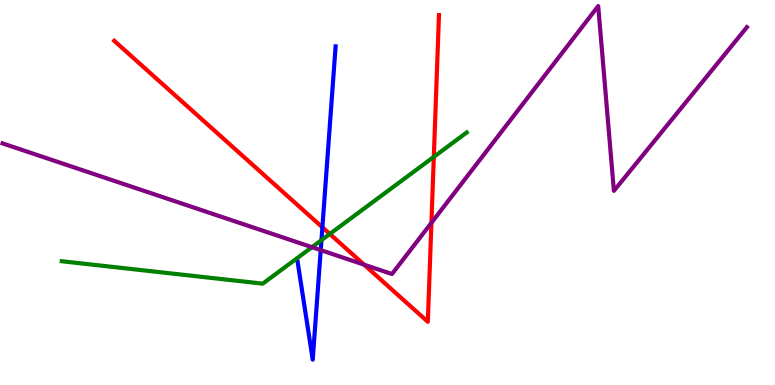[{'lines': ['blue', 'red'], 'intersections': [{'x': 4.16, 'y': 4.1}]}, {'lines': ['green', 'red'], 'intersections': [{'x': 4.26, 'y': 3.92}, {'x': 5.6, 'y': 5.93}]}, {'lines': ['purple', 'red'], 'intersections': [{'x': 4.7, 'y': 3.13}, {'x': 5.57, 'y': 4.21}]}, {'lines': ['blue', 'green'], 'intersections': [{'x': 4.15, 'y': 3.76}]}, {'lines': ['blue', 'purple'], 'intersections': [{'x': 4.14, 'y': 3.5}]}, {'lines': ['green', 'purple'], 'intersections': [{'x': 4.03, 'y': 3.58}]}]